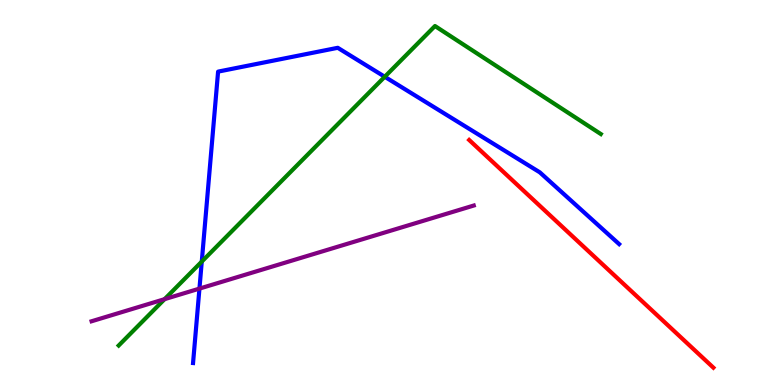[{'lines': ['blue', 'red'], 'intersections': []}, {'lines': ['green', 'red'], 'intersections': []}, {'lines': ['purple', 'red'], 'intersections': []}, {'lines': ['blue', 'green'], 'intersections': [{'x': 2.6, 'y': 3.21}, {'x': 4.96, 'y': 8.01}]}, {'lines': ['blue', 'purple'], 'intersections': [{'x': 2.57, 'y': 2.5}]}, {'lines': ['green', 'purple'], 'intersections': [{'x': 2.12, 'y': 2.23}]}]